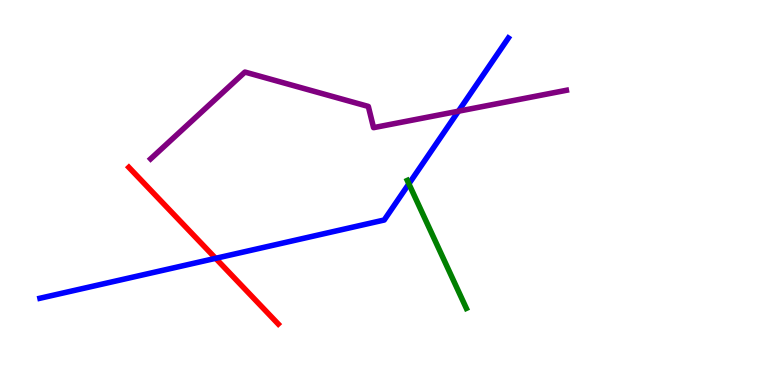[{'lines': ['blue', 'red'], 'intersections': [{'x': 2.78, 'y': 3.29}]}, {'lines': ['green', 'red'], 'intersections': []}, {'lines': ['purple', 'red'], 'intersections': []}, {'lines': ['blue', 'green'], 'intersections': [{'x': 5.28, 'y': 5.22}]}, {'lines': ['blue', 'purple'], 'intersections': [{'x': 5.92, 'y': 7.11}]}, {'lines': ['green', 'purple'], 'intersections': []}]